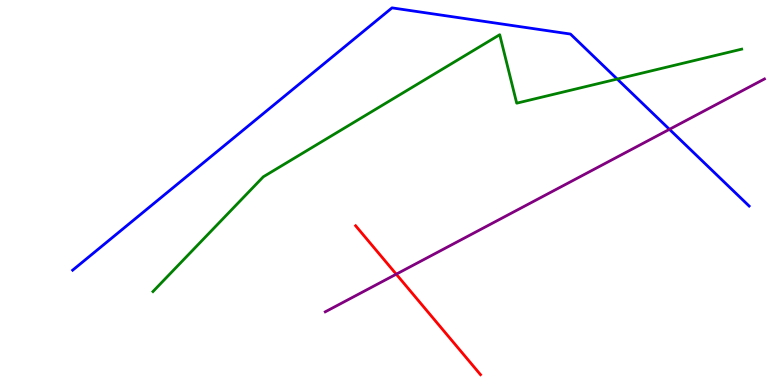[{'lines': ['blue', 'red'], 'intersections': []}, {'lines': ['green', 'red'], 'intersections': []}, {'lines': ['purple', 'red'], 'intersections': [{'x': 5.11, 'y': 2.88}]}, {'lines': ['blue', 'green'], 'intersections': [{'x': 7.96, 'y': 7.95}]}, {'lines': ['blue', 'purple'], 'intersections': [{'x': 8.64, 'y': 6.64}]}, {'lines': ['green', 'purple'], 'intersections': []}]